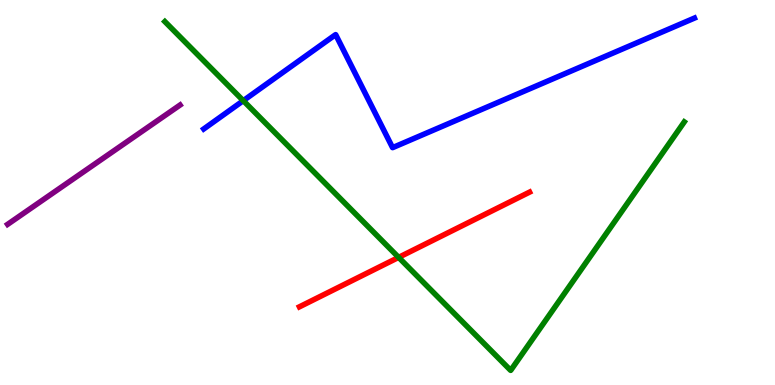[{'lines': ['blue', 'red'], 'intersections': []}, {'lines': ['green', 'red'], 'intersections': [{'x': 5.14, 'y': 3.31}]}, {'lines': ['purple', 'red'], 'intersections': []}, {'lines': ['blue', 'green'], 'intersections': [{'x': 3.14, 'y': 7.38}]}, {'lines': ['blue', 'purple'], 'intersections': []}, {'lines': ['green', 'purple'], 'intersections': []}]